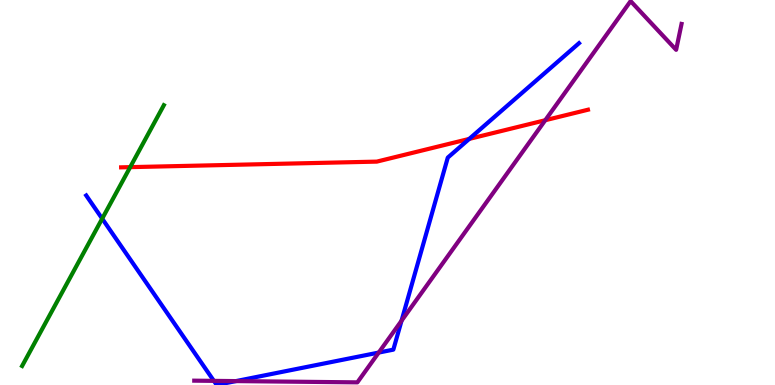[{'lines': ['blue', 'red'], 'intersections': [{'x': 6.05, 'y': 6.39}]}, {'lines': ['green', 'red'], 'intersections': [{'x': 1.68, 'y': 5.66}]}, {'lines': ['purple', 'red'], 'intersections': [{'x': 7.04, 'y': 6.88}]}, {'lines': ['blue', 'green'], 'intersections': [{'x': 1.32, 'y': 4.32}]}, {'lines': ['blue', 'purple'], 'intersections': [{'x': 2.76, 'y': 0.107}, {'x': 3.04, 'y': 0.101}, {'x': 4.89, 'y': 0.842}, {'x': 5.18, 'y': 1.67}]}, {'lines': ['green', 'purple'], 'intersections': []}]